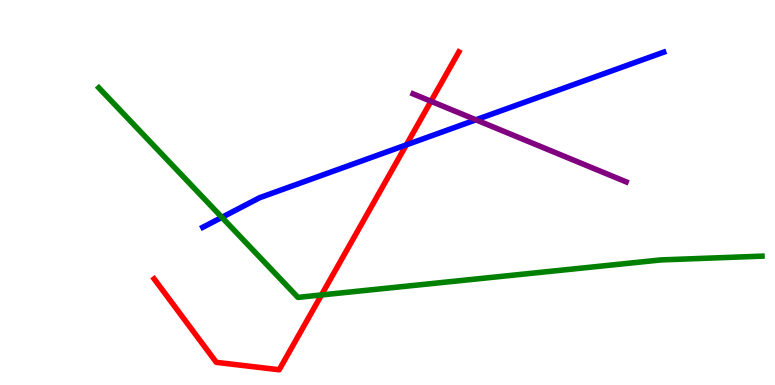[{'lines': ['blue', 'red'], 'intersections': [{'x': 5.24, 'y': 6.24}]}, {'lines': ['green', 'red'], 'intersections': [{'x': 4.15, 'y': 2.34}]}, {'lines': ['purple', 'red'], 'intersections': [{'x': 5.56, 'y': 7.37}]}, {'lines': ['blue', 'green'], 'intersections': [{'x': 2.86, 'y': 4.35}]}, {'lines': ['blue', 'purple'], 'intersections': [{'x': 6.14, 'y': 6.89}]}, {'lines': ['green', 'purple'], 'intersections': []}]